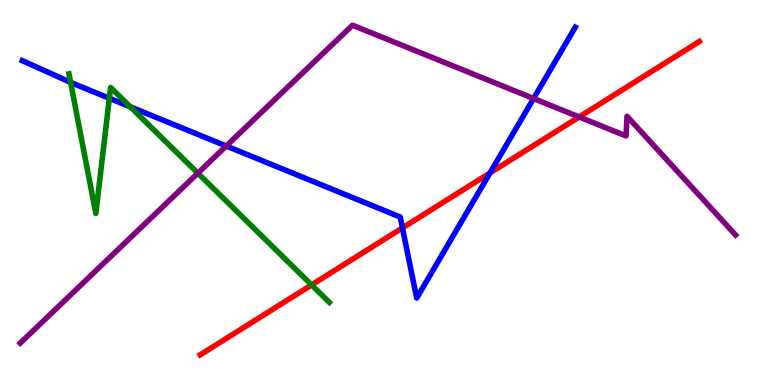[{'lines': ['blue', 'red'], 'intersections': [{'x': 5.19, 'y': 4.08}, {'x': 6.32, 'y': 5.51}]}, {'lines': ['green', 'red'], 'intersections': [{'x': 4.02, 'y': 2.6}]}, {'lines': ['purple', 'red'], 'intersections': [{'x': 7.47, 'y': 6.96}]}, {'lines': ['blue', 'green'], 'intersections': [{'x': 0.911, 'y': 7.86}, {'x': 1.41, 'y': 7.45}, {'x': 1.68, 'y': 7.23}]}, {'lines': ['blue', 'purple'], 'intersections': [{'x': 2.92, 'y': 6.21}, {'x': 6.88, 'y': 7.44}]}, {'lines': ['green', 'purple'], 'intersections': [{'x': 2.55, 'y': 5.5}]}]